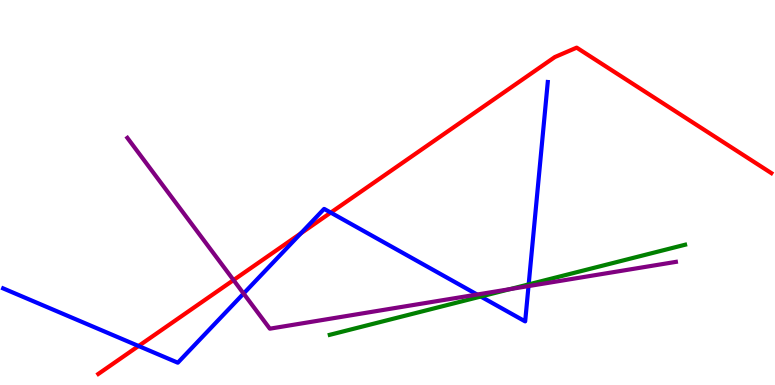[{'lines': ['blue', 'red'], 'intersections': [{'x': 1.79, 'y': 1.01}, {'x': 3.88, 'y': 3.94}, {'x': 4.27, 'y': 4.48}]}, {'lines': ['green', 'red'], 'intersections': []}, {'lines': ['purple', 'red'], 'intersections': [{'x': 3.01, 'y': 2.73}]}, {'lines': ['blue', 'green'], 'intersections': [{'x': 6.2, 'y': 2.3}, {'x': 6.82, 'y': 2.61}]}, {'lines': ['blue', 'purple'], 'intersections': [{'x': 3.14, 'y': 2.38}, {'x': 6.16, 'y': 2.35}, {'x': 6.82, 'y': 2.57}]}, {'lines': ['green', 'purple'], 'intersections': [{'x': 6.58, 'y': 2.49}]}]